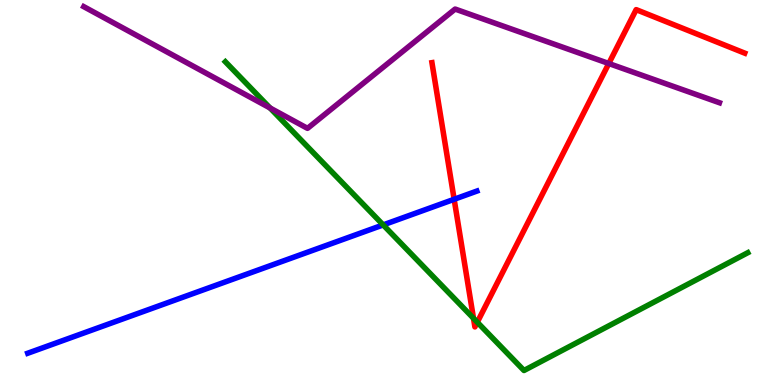[{'lines': ['blue', 'red'], 'intersections': [{'x': 5.86, 'y': 4.82}]}, {'lines': ['green', 'red'], 'intersections': [{'x': 6.11, 'y': 1.73}, {'x': 6.16, 'y': 1.63}]}, {'lines': ['purple', 'red'], 'intersections': [{'x': 7.86, 'y': 8.35}]}, {'lines': ['blue', 'green'], 'intersections': [{'x': 4.94, 'y': 4.16}]}, {'lines': ['blue', 'purple'], 'intersections': []}, {'lines': ['green', 'purple'], 'intersections': [{'x': 3.48, 'y': 7.2}]}]